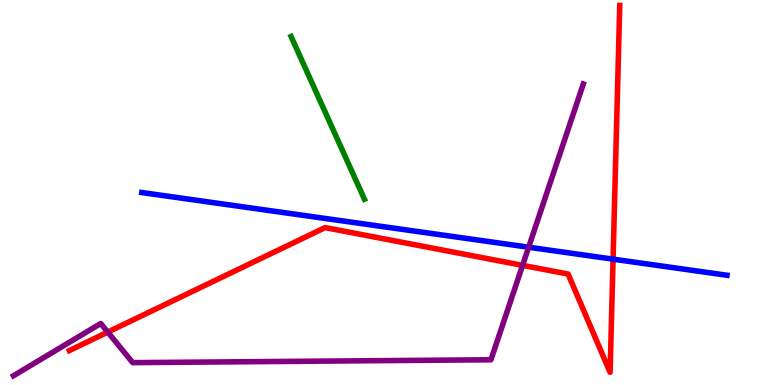[{'lines': ['blue', 'red'], 'intersections': [{'x': 7.91, 'y': 3.27}]}, {'lines': ['green', 'red'], 'intersections': []}, {'lines': ['purple', 'red'], 'intersections': [{'x': 1.39, 'y': 1.37}, {'x': 6.74, 'y': 3.11}]}, {'lines': ['blue', 'green'], 'intersections': []}, {'lines': ['blue', 'purple'], 'intersections': [{'x': 6.82, 'y': 3.58}]}, {'lines': ['green', 'purple'], 'intersections': []}]